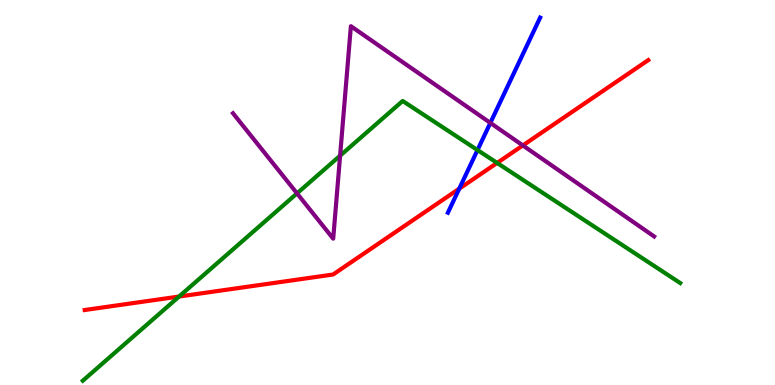[{'lines': ['blue', 'red'], 'intersections': [{'x': 5.93, 'y': 5.1}]}, {'lines': ['green', 'red'], 'intersections': [{'x': 2.31, 'y': 2.3}, {'x': 6.41, 'y': 5.77}]}, {'lines': ['purple', 'red'], 'intersections': [{'x': 6.75, 'y': 6.22}]}, {'lines': ['blue', 'green'], 'intersections': [{'x': 6.16, 'y': 6.1}]}, {'lines': ['blue', 'purple'], 'intersections': [{'x': 6.33, 'y': 6.81}]}, {'lines': ['green', 'purple'], 'intersections': [{'x': 3.83, 'y': 4.98}, {'x': 4.39, 'y': 5.96}]}]